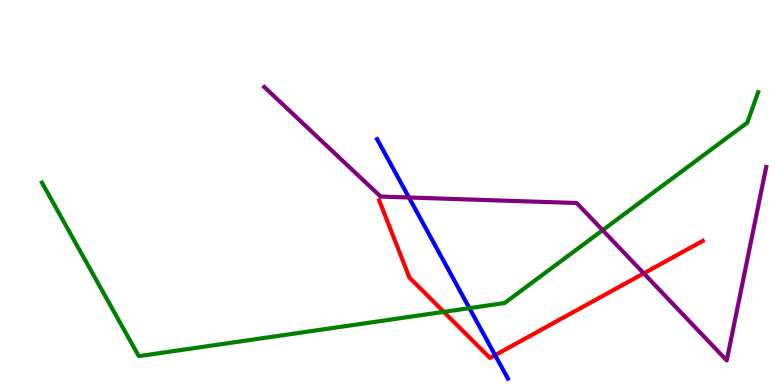[{'lines': ['blue', 'red'], 'intersections': [{'x': 6.39, 'y': 0.775}]}, {'lines': ['green', 'red'], 'intersections': [{'x': 5.73, 'y': 1.9}]}, {'lines': ['purple', 'red'], 'intersections': [{'x': 8.31, 'y': 2.9}]}, {'lines': ['blue', 'green'], 'intersections': [{'x': 6.06, 'y': 2.0}]}, {'lines': ['blue', 'purple'], 'intersections': [{'x': 5.28, 'y': 4.87}]}, {'lines': ['green', 'purple'], 'intersections': [{'x': 7.78, 'y': 4.02}]}]